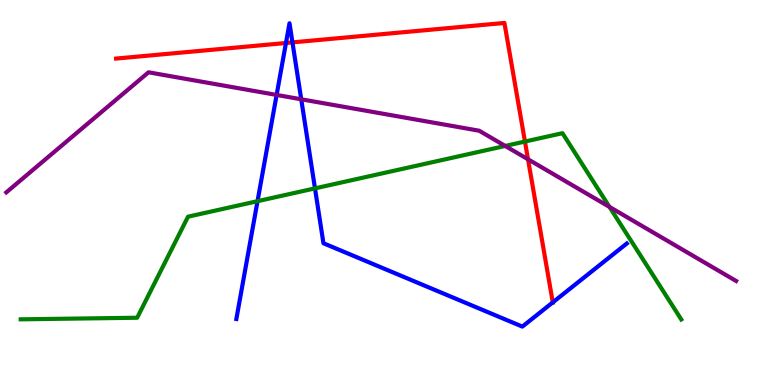[{'lines': ['blue', 'red'], 'intersections': [{'x': 3.69, 'y': 8.88}, {'x': 3.77, 'y': 8.9}, {'x': 7.13, 'y': 2.15}]}, {'lines': ['green', 'red'], 'intersections': [{'x': 6.77, 'y': 6.32}]}, {'lines': ['purple', 'red'], 'intersections': [{'x': 6.81, 'y': 5.86}]}, {'lines': ['blue', 'green'], 'intersections': [{'x': 3.32, 'y': 4.77}, {'x': 4.06, 'y': 5.11}]}, {'lines': ['blue', 'purple'], 'intersections': [{'x': 3.57, 'y': 7.53}, {'x': 3.89, 'y': 7.42}]}, {'lines': ['green', 'purple'], 'intersections': [{'x': 6.52, 'y': 6.21}, {'x': 7.86, 'y': 4.63}]}]